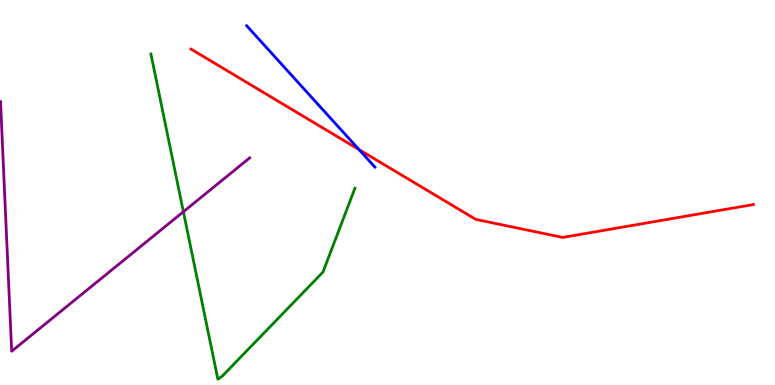[{'lines': ['blue', 'red'], 'intersections': [{'x': 4.63, 'y': 6.12}]}, {'lines': ['green', 'red'], 'intersections': []}, {'lines': ['purple', 'red'], 'intersections': []}, {'lines': ['blue', 'green'], 'intersections': []}, {'lines': ['blue', 'purple'], 'intersections': []}, {'lines': ['green', 'purple'], 'intersections': [{'x': 2.37, 'y': 4.5}]}]